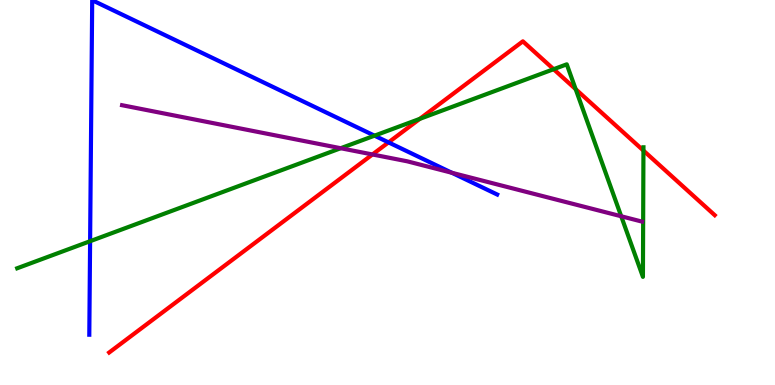[{'lines': ['blue', 'red'], 'intersections': [{'x': 5.01, 'y': 6.3}]}, {'lines': ['green', 'red'], 'intersections': [{'x': 5.42, 'y': 6.91}, {'x': 7.14, 'y': 8.2}, {'x': 7.43, 'y': 7.68}, {'x': 8.3, 'y': 6.09}]}, {'lines': ['purple', 'red'], 'intersections': [{'x': 4.81, 'y': 5.99}]}, {'lines': ['blue', 'green'], 'intersections': [{'x': 1.16, 'y': 3.73}, {'x': 4.83, 'y': 6.48}]}, {'lines': ['blue', 'purple'], 'intersections': [{'x': 5.83, 'y': 5.51}]}, {'lines': ['green', 'purple'], 'intersections': [{'x': 4.4, 'y': 6.15}, {'x': 8.02, 'y': 4.38}]}]